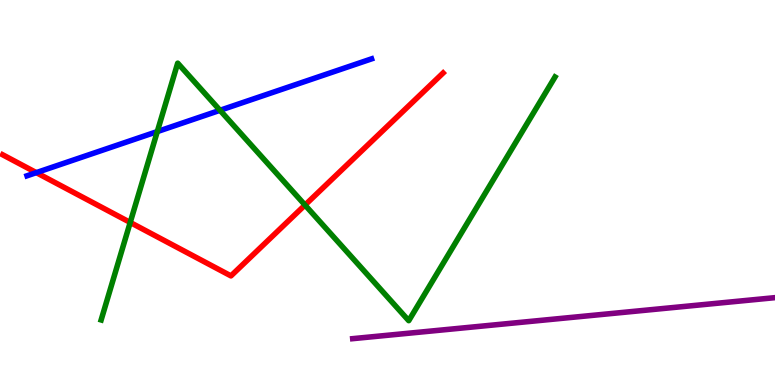[{'lines': ['blue', 'red'], 'intersections': [{'x': 0.469, 'y': 5.52}]}, {'lines': ['green', 'red'], 'intersections': [{'x': 1.68, 'y': 4.22}, {'x': 3.94, 'y': 4.67}]}, {'lines': ['purple', 'red'], 'intersections': []}, {'lines': ['blue', 'green'], 'intersections': [{'x': 2.03, 'y': 6.58}, {'x': 2.84, 'y': 7.14}]}, {'lines': ['blue', 'purple'], 'intersections': []}, {'lines': ['green', 'purple'], 'intersections': []}]